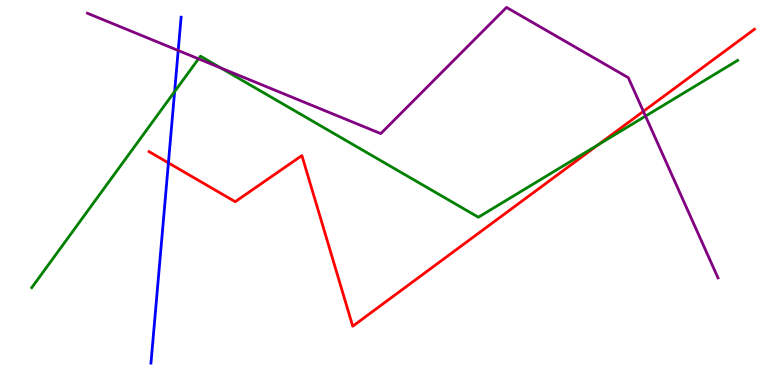[{'lines': ['blue', 'red'], 'intersections': [{'x': 2.17, 'y': 5.77}]}, {'lines': ['green', 'red'], 'intersections': [{'x': 7.72, 'y': 6.24}]}, {'lines': ['purple', 'red'], 'intersections': [{'x': 8.3, 'y': 7.11}]}, {'lines': ['blue', 'green'], 'intersections': [{'x': 2.25, 'y': 7.62}]}, {'lines': ['blue', 'purple'], 'intersections': [{'x': 2.3, 'y': 8.69}]}, {'lines': ['green', 'purple'], 'intersections': [{'x': 2.56, 'y': 8.47}, {'x': 2.85, 'y': 8.23}, {'x': 8.33, 'y': 6.98}]}]